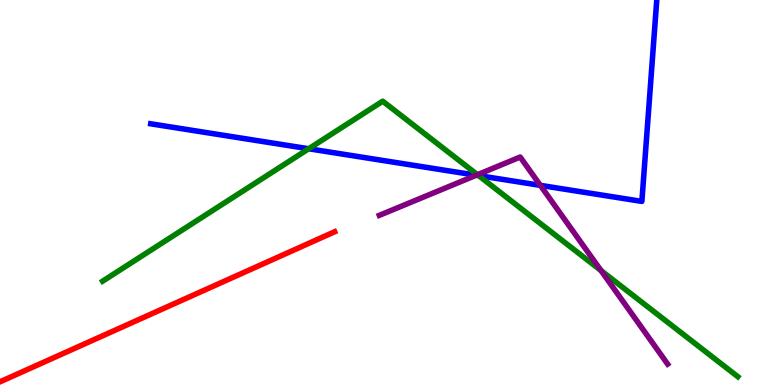[{'lines': ['blue', 'red'], 'intersections': []}, {'lines': ['green', 'red'], 'intersections': []}, {'lines': ['purple', 'red'], 'intersections': []}, {'lines': ['blue', 'green'], 'intersections': [{'x': 3.98, 'y': 6.14}, {'x': 6.18, 'y': 5.44}]}, {'lines': ['blue', 'purple'], 'intersections': [{'x': 6.15, 'y': 5.45}, {'x': 6.97, 'y': 5.19}]}, {'lines': ['green', 'purple'], 'intersections': [{'x': 6.16, 'y': 5.46}, {'x': 7.76, 'y': 2.97}]}]